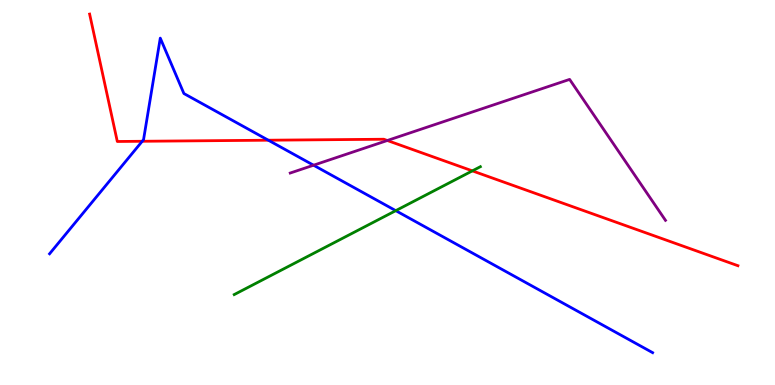[{'lines': ['blue', 'red'], 'intersections': [{'x': 1.84, 'y': 6.33}, {'x': 3.46, 'y': 6.36}]}, {'lines': ['green', 'red'], 'intersections': [{'x': 6.09, 'y': 5.56}]}, {'lines': ['purple', 'red'], 'intersections': [{'x': 5.0, 'y': 6.35}]}, {'lines': ['blue', 'green'], 'intersections': [{'x': 5.11, 'y': 4.53}]}, {'lines': ['blue', 'purple'], 'intersections': [{'x': 4.05, 'y': 5.71}]}, {'lines': ['green', 'purple'], 'intersections': []}]